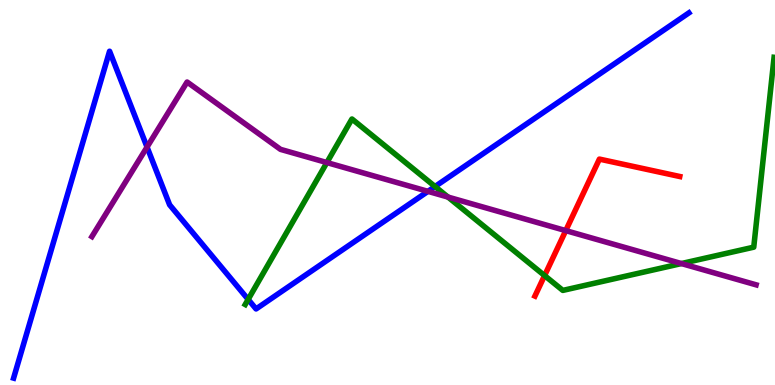[{'lines': ['blue', 'red'], 'intersections': []}, {'lines': ['green', 'red'], 'intersections': [{'x': 7.03, 'y': 2.84}]}, {'lines': ['purple', 'red'], 'intersections': [{'x': 7.3, 'y': 4.01}]}, {'lines': ['blue', 'green'], 'intersections': [{'x': 3.2, 'y': 2.22}, {'x': 5.61, 'y': 5.16}]}, {'lines': ['blue', 'purple'], 'intersections': [{'x': 1.9, 'y': 6.18}, {'x': 5.52, 'y': 5.03}]}, {'lines': ['green', 'purple'], 'intersections': [{'x': 4.22, 'y': 5.78}, {'x': 5.78, 'y': 4.88}, {'x': 8.79, 'y': 3.15}]}]